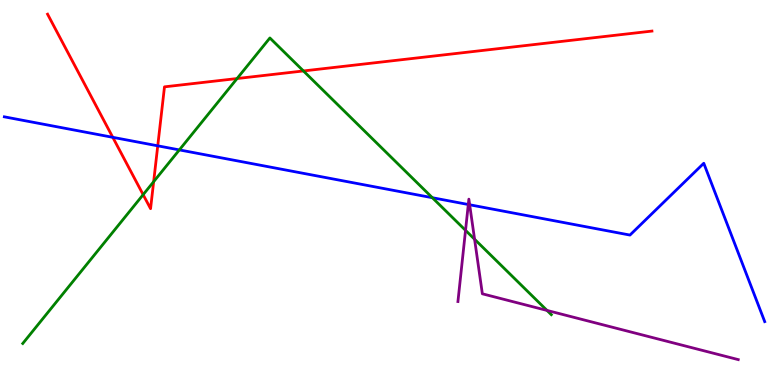[{'lines': ['blue', 'red'], 'intersections': [{'x': 1.46, 'y': 6.43}, {'x': 2.04, 'y': 6.21}]}, {'lines': ['green', 'red'], 'intersections': [{'x': 1.85, 'y': 4.94}, {'x': 1.98, 'y': 5.28}, {'x': 3.06, 'y': 7.96}, {'x': 3.92, 'y': 8.16}]}, {'lines': ['purple', 'red'], 'intersections': []}, {'lines': ['blue', 'green'], 'intersections': [{'x': 2.31, 'y': 6.11}, {'x': 5.58, 'y': 4.86}]}, {'lines': ['blue', 'purple'], 'intersections': [{'x': 6.04, 'y': 4.69}, {'x': 6.06, 'y': 4.68}]}, {'lines': ['green', 'purple'], 'intersections': [{'x': 6.01, 'y': 4.02}, {'x': 6.12, 'y': 3.79}, {'x': 7.06, 'y': 1.94}]}]